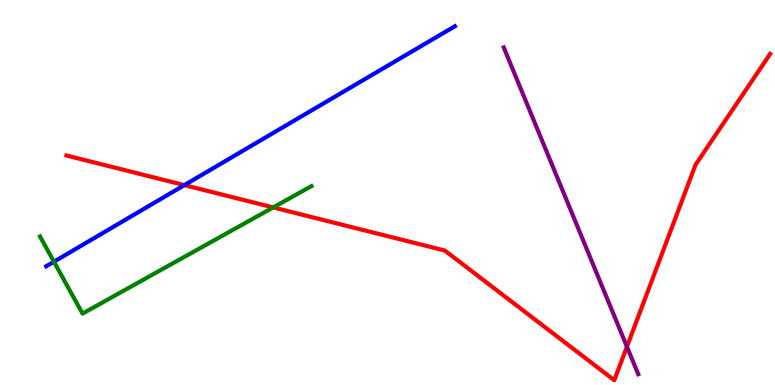[{'lines': ['blue', 'red'], 'intersections': [{'x': 2.38, 'y': 5.19}]}, {'lines': ['green', 'red'], 'intersections': [{'x': 3.53, 'y': 4.61}]}, {'lines': ['purple', 'red'], 'intersections': [{'x': 8.09, 'y': 0.995}]}, {'lines': ['blue', 'green'], 'intersections': [{'x': 0.696, 'y': 3.2}]}, {'lines': ['blue', 'purple'], 'intersections': []}, {'lines': ['green', 'purple'], 'intersections': []}]